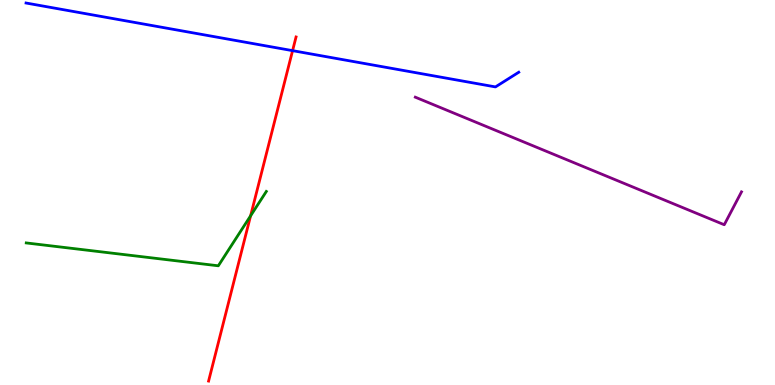[{'lines': ['blue', 'red'], 'intersections': [{'x': 3.78, 'y': 8.68}]}, {'lines': ['green', 'red'], 'intersections': [{'x': 3.23, 'y': 4.39}]}, {'lines': ['purple', 'red'], 'intersections': []}, {'lines': ['blue', 'green'], 'intersections': []}, {'lines': ['blue', 'purple'], 'intersections': []}, {'lines': ['green', 'purple'], 'intersections': []}]